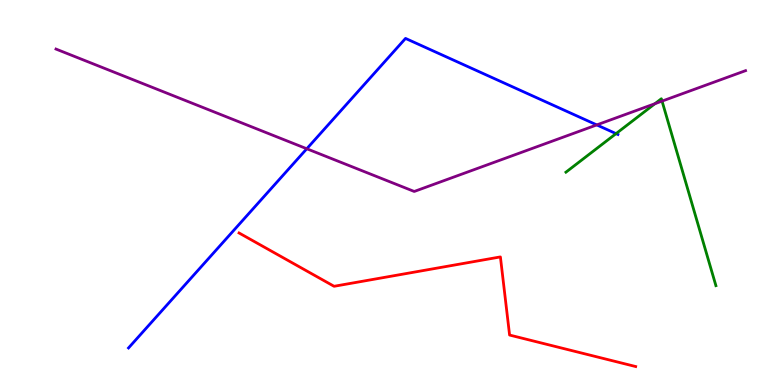[{'lines': ['blue', 'red'], 'intersections': []}, {'lines': ['green', 'red'], 'intersections': []}, {'lines': ['purple', 'red'], 'intersections': []}, {'lines': ['blue', 'green'], 'intersections': [{'x': 7.95, 'y': 6.53}]}, {'lines': ['blue', 'purple'], 'intersections': [{'x': 3.96, 'y': 6.14}, {'x': 7.7, 'y': 6.76}]}, {'lines': ['green', 'purple'], 'intersections': [{'x': 8.45, 'y': 7.31}, {'x': 8.54, 'y': 7.37}]}]